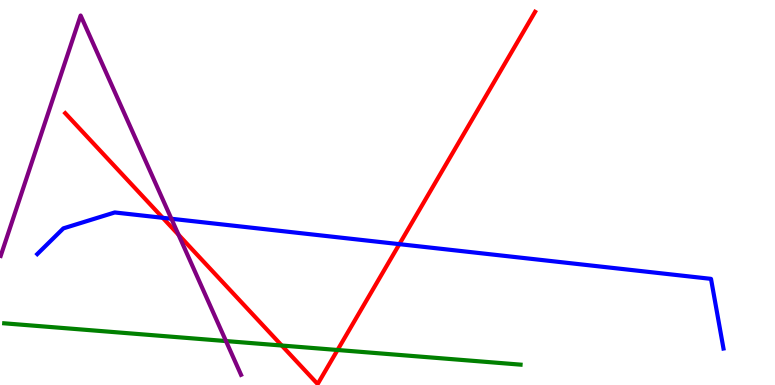[{'lines': ['blue', 'red'], 'intersections': [{'x': 2.1, 'y': 4.34}, {'x': 5.15, 'y': 3.66}]}, {'lines': ['green', 'red'], 'intersections': [{'x': 3.64, 'y': 1.03}, {'x': 4.36, 'y': 0.909}]}, {'lines': ['purple', 'red'], 'intersections': [{'x': 2.3, 'y': 3.9}]}, {'lines': ['blue', 'green'], 'intersections': []}, {'lines': ['blue', 'purple'], 'intersections': [{'x': 2.21, 'y': 4.32}]}, {'lines': ['green', 'purple'], 'intersections': [{'x': 2.92, 'y': 1.14}]}]